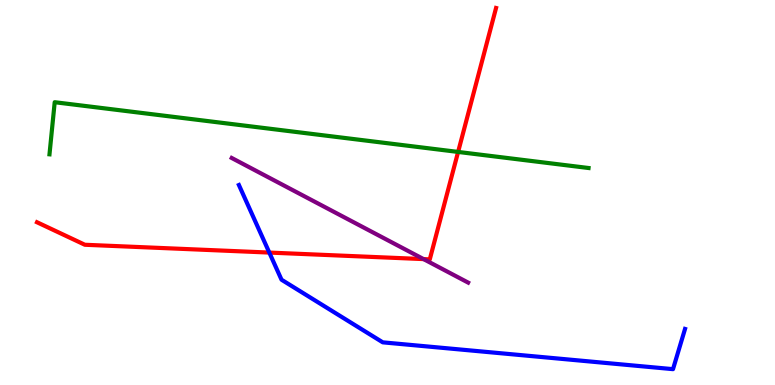[{'lines': ['blue', 'red'], 'intersections': [{'x': 3.47, 'y': 3.44}]}, {'lines': ['green', 'red'], 'intersections': [{'x': 5.91, 'y': 6.05}]}, {'lines': ['purple', 'red'], 'intersections': [{'x': 5.47, 'y': 3.27}]}, {'lines': ['blue', 'green'], 'intersections': []}, {'lines': ['blue', 'purple'], 'intersections': []}, {'lines': ['green', 'purple'], 'intersections': []}]